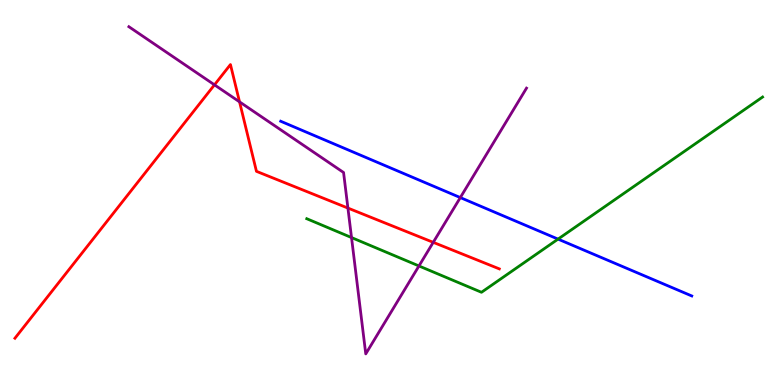[{'lines': ['blue', 'red'], 'intersections': []}, {'lines': ['green', 'red'], 'intersections': []}, {'lines': ['purple', 'red'], 'intersections': [{'x': 2.77, 'y': 7.8}, {'x': 3.09, 'y': 7.35}, {'x': 4.49, 'y': 4.6}, {'x': 5.59, 'y': 3.71}]}, {'lines': ['blue', 'green'], 'intersections': [{'x': 7.2, 'y': 3.79}]}, {'lines': ['blue', 'purple'], 'intersections': [{'x': 5.94, 'y': 4.87}]}, {'lines': ['green', 'purple'], 'intersections': [{'x': 4.54, 'y': 3.83}, {'x': 5.41, 'y': 3.09}]}]